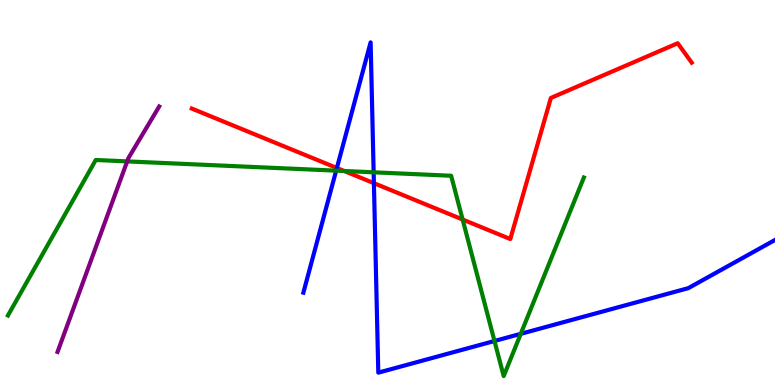[{'lines': ['blue', 'red'], 'intersections': [{'x': 4.35, 'y': 5.64}, {'x': 4.82, 'y': 5.24}]}, {'lines': ['green', 'red'], 'intersections': [{'x': 4.44, 'y': 5.56}, {'x': 5.97, 'y': 4.3}]}, {'lines': ['purple', 'red'], 'intersections': []}, {'lines': ['blue', 'green'], 'intersections': [{'x': 4.34, 'y': 5.57}, {'x': 4.82, 'y': 5.52}, {'x': 6.38, 'y': 1.14}, {'x': 6.72, 'y': 1.33}]}, {'lines': ['blue', 'purple'], 'intersections': []}, {'lines': ['green', 'purple'], 'intersections': [{'x': 1.64, 'y': 5.81}]}]